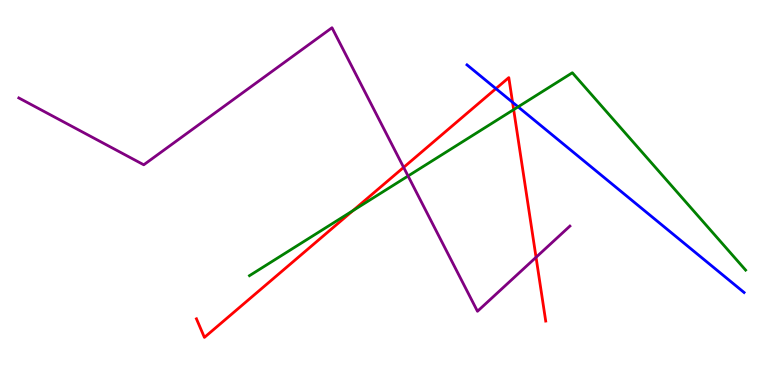[{'lines': ['blue', 'red'], 'intersections': [{'x': 6.4, 'y': 7.7}, {'x': 6.61, 'y': 7.34}]}, {'lines': ['green', 'red'], 'intersections': [{'x': 4.55, 'y': 4.53}, {'x': 6.63, 'y': 7.15}]}, {'lines': ['purple', 'red'], 'intersections': [{'x': 5.21, 'y': 5.65}, {'x': 6.92, 'y': 3.32}]}, {'lines': ['blue', 'green'], 'intersections': [{'x': 6.69, 'y': 7.22}]}, {'lines': ['blue', 'purple'], 'intersections': []}, {'lines': ['green', 'purple'], 'intersections': [{'x': 5.27, 'y': 5.43}]}]